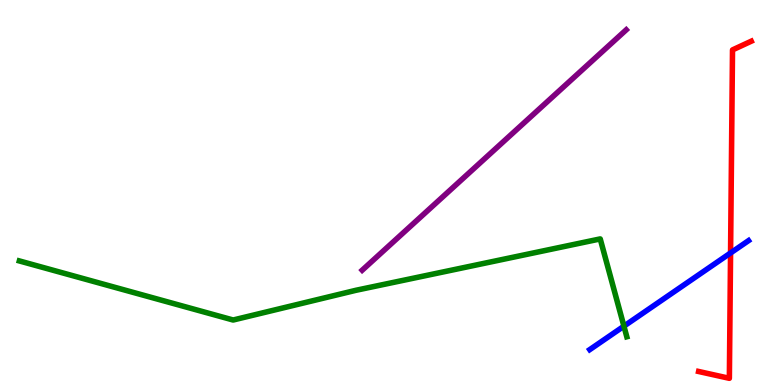[{'lines': ['blue', 'red'], 'intersections': [{'x': 9.43, 'y': 3.43}]}, {'lines': ['green', 'red'], 'intersections': []}, {'lines': ['purple', 'red'], 'intersections': []}, {'lines': ['blue', 'green'], 'intersections': [{'x': 8.05, 'y': 1.53}]}, {'lines': ['blue', 'purple'], 'intersections': []}, {'lines': ['green', 'purple'], 'intersections': []}]